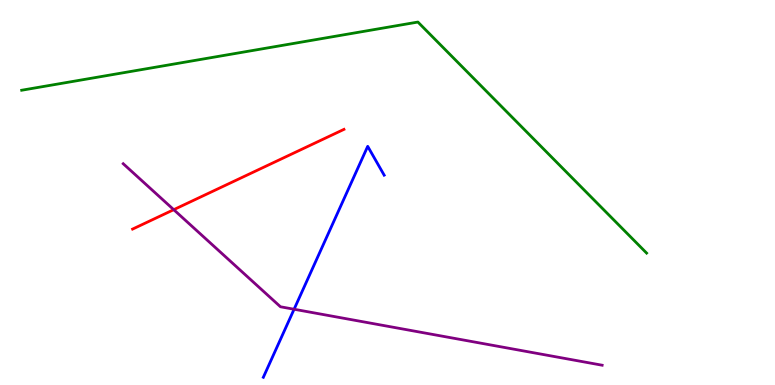[{'lines': ['blue', 'red'], 'intersections': []}, {'lines': ['green', 'red'], 'intersections': []}, {'lines': ['purple', 'red'], 'intersections': [{'x': 2.24, 'y': 4.55}]}, {'lines': ['blue', 'green'], 'intersections': []}, {'lines': ['blue', 'purple'], 'intersections': [{'x': 3.79, 'y': 1.97}]}, {'lines': ['green', 'purple'], 'intersections': []}]